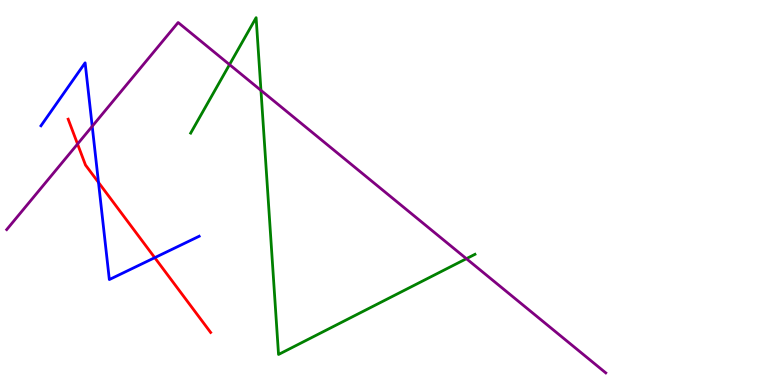[{'lines': ['blue', 'red'], 'intersections': [{'x': 1.27, 'y': 5.26}, {'x': 2.0, 'y': 3.31}]}, {'lines': ['green', 'red'], 'intersections': []}, {'lines': ['purple', 'red'], 'intersections': [{'x': 1.0, 'y': 6.26}]}, {'lines': ['blue', 'green'], 'intersections': []}, {'lines': ['blue', 'purple'], 'intersections': [{'x': 1.19, 'y': 6.72}]}, {'lines': ['green', 'purple'], 'intersections': [{'x': 2.96, 'y': 8.32}, {'x': 3.37, 'y': 7.65}, {'x': 6.02, 'y': 3.28}]}]